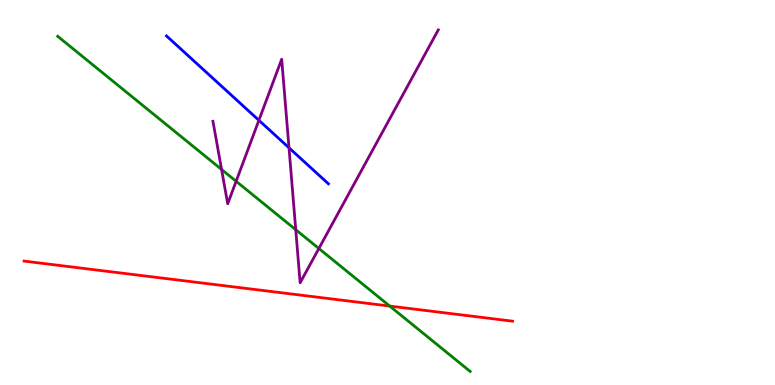[{'lines': ['blue', 'red'], 'intersections': []}, {'lines': ['green', 'red'], 'intersections': [{'x': 5.03, 'y': 2.05}]}, {'lines': ['purple', 'red'], 'intersections': []}, {'lines': ['blue', 'green'], 'intersections': []}, {'lines': ['blue', 'purple'], 'intersections': [{'x': 3.34, 'y': 6.88}, {'x': 3.73, 'y': 6.16}]}, {'lines': ['green', 'purple'], 'intersections': [{'x': 2.86, 'y': 5.6}, {'x': 3.05, 'y': 5.29}, {'x': 3.82, 'y': 4.03}, {'x': 4.11, 'y': 3.55}]}]